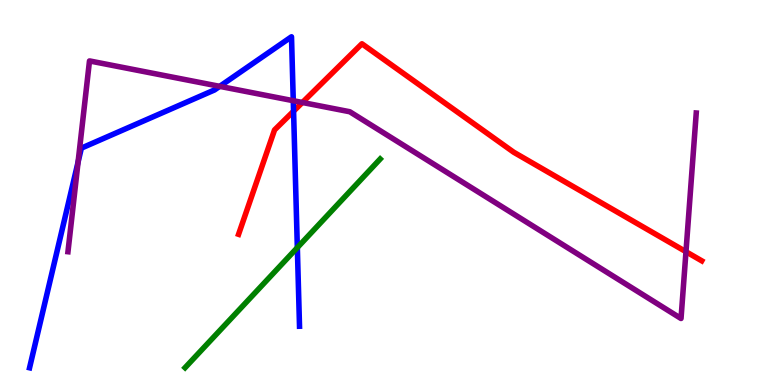[{'lines': ['blue', 'red'], 'intersections': [{'x': 3.79, 'y': 7.11}]}, {'lines': ['green', 'red'], 'intersections': []}, {'lines': ['purple', 'red'], 'intersections': [{'x': 3.9, 'y': 7.34}, {'x': 8.85, 'y': 3.46}]}, {'lines': ['blue', 'green'], 'intersections': [{'x': 3.84, 'y': 3.57}]}, {'lines': ['blue', 'purple'], 'intersections': [{'x': 1.01, 'y': 5.79}, {'x': 2.84, 'y': 7.76}, {'x': 3.78, 'y': 7.38}]}, {'lines': ['green', 'purple'], 'intersections': []}]